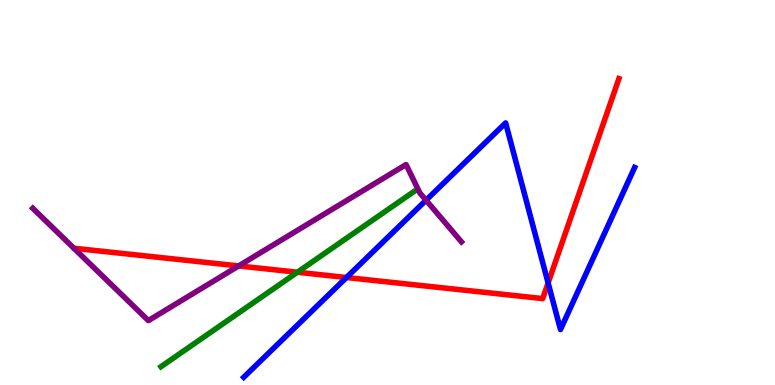[{'lines': ['blue', 'red'], 'intersections': [{'x': 4.47, 'y': 2.79}, {'x': 7.07, 'y': 2.65}]}, {'lines': ['green', 'red'], 'intersections': [{'x': 3.84, 'y': 2.93}]}, {'lines': ['purple', 'red'], 'intersections': [{'x': 3.08, 'y': 3.09}]}, {'lines': ['blue', 'green'], 'intersections': []}, {'lines': ['blue', 'purple'], 'intersections': [{'x': 5.5, 'y': 4.8}]}, {'lines': ['green', 'purple'], 'intersections': []}]